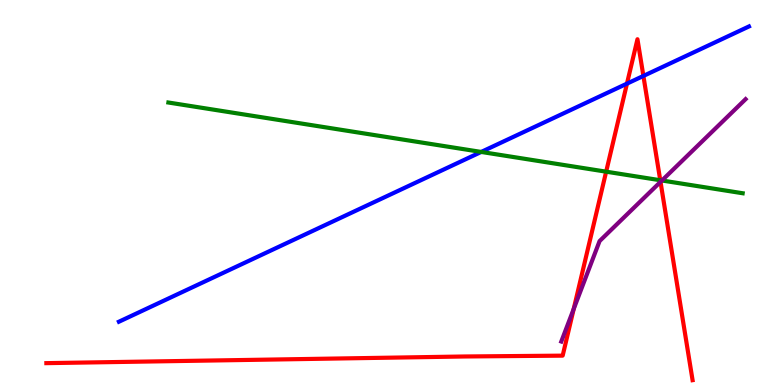[{'lines': ['blue', 'red'], 'intersections': [{'x': 8.09, 'y': 7.83}, {'x': 8.3, 'y': 8.03}]}, {'lines': ['green', 'red'], 'intersections': [{'x': 7.82, 'y': 5.54}, {'x': 8.52, 'y': 5.32}]}, {'lines': ['purple', 'red'], 'intersections': [{'x': 7.4, 'y': 1.97}, {'x': 8.52, 'y': 5.28}]}, {'lines': ['blue', 'green'], 'intersections': [{'x': 6.21, 'y': 6.05}]}, {'lines': ['blue', 'purple'], 'intersections': []}, {'lines': ['green', 'purple'], 'intersections': [{'x': 8.54, 'y': 5.31}]}]